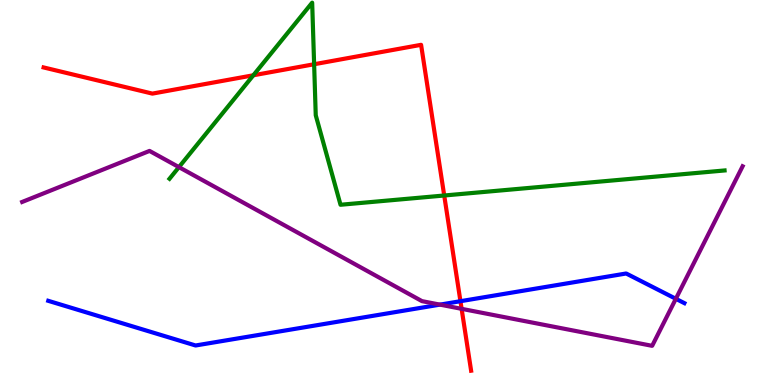[{'lines': ['blue', 'red'], 'intersections': [{'x': 5.94, 'y': 2.18}]}, {'lines': ['green', 'red'], 'intersections': [{'x': 3.27, 'y': 8.04}, {'x': 4.05, 'y': 8.33}, {'x': 5.73, 'y': 4.92}]}, {'lines': ['purple', 'red'], 'intersections': [{'x': 5.96, 'y': 1.98}]}, {'lines': ['blue', 'green'], 'intersections': []}, {'lines': ['blue', 'purple'], 'intersections': [{'x': 5.68, 'y': 2.09}, {'x': 8.72, 'y': 2.24}]}, {'lines': ['green', 'purple'], 'intersections': [{'x': 2.31, 'y': 5.66}]}]